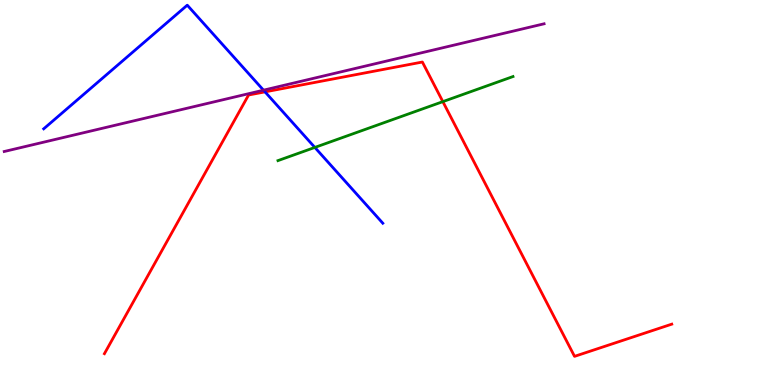[{'lines': ['blue', 'red'], 'intersections': [{'x': 3.42, 'y': 7.61}]}, {'lines': ['green', 'red'], 'intersections': [{'x': 5.71, 'y': 7.36}]}, {'lines': ['purple', 'red'], 'intersections': []}, {'lines': ['blue', 'green'], 'intersections': [{'x': 4.06, 'y': 6.17}]}, {'lines': ['blue', 'purple'], 'intersections': [{'x': 3.4, 'y': 7.66}]}, {'lines': ['green', 'purple'], 'intersections': []}]